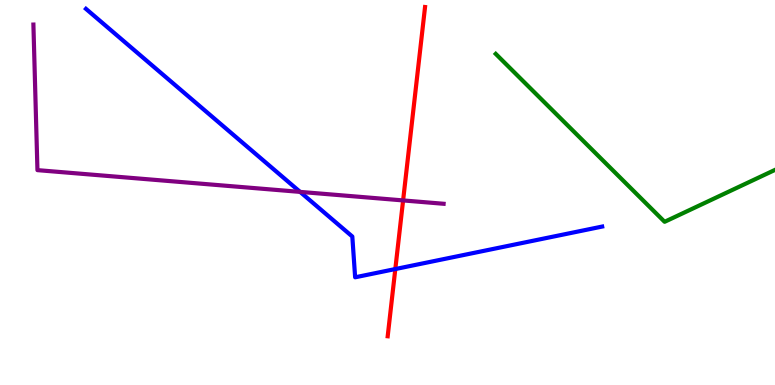[{'lines': ['blue', 'red'], 'intersections': [{'x': 5.1, 'y': 3.01}]}, {'lines': ['green', 'red'], 'intersections': []}, {'lines': ['purple', 'red'], 'intersections': [{'x': 5.2, 'y': 4.79}]}, {'lines': ['blue', 'green'], 'intersections': []}, {'lines': ['blue', 'purple'], 'intersections': [{'x': 3.87, 'y': 5.02}]}, {'lines': ['green', 'purple'], 'intersections': []}]